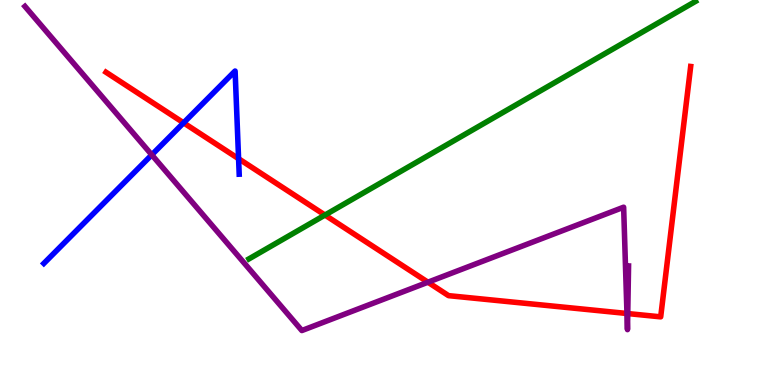[{'lines': ['blue', 'red'], 'intersections': [{'x': 2.37, 'y': 6.81}, {'x': 3.08, 'y': 5.88}]}, {'lines': ['green', 'red'], 'intersections': [{'x': 4.19, 'y': 4.41}]}, {'lines': ['purple', 'red'], 'intersections': [{'x': 5.52, 'y': 2.67}, {'x': 8.09, 'y': 1.86}, {'x': 8.1, 'y': 1.86}]}, {'lines': ['blue', 'green'], 'intersections': []}, {'lines': ['blue', 'purple'], 'intersections': [{'x': 1.96, 'y': 5.98}]}, {'lines': ['green', 'purple'], 'intersections': []}]